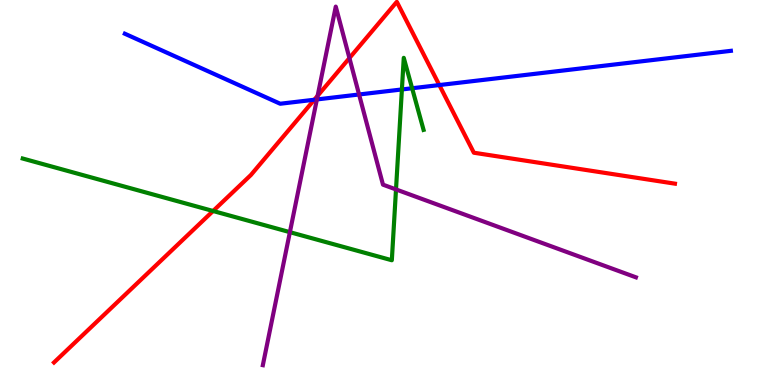[{'lines': ['blue', 'red'], 'intersections': [{'x': 4.06, 'y': 7.41}, {'x': 5.67, 'y': 7.79}]}, {'lines': ['green', 'red'], 'intersections': [{'x': 2.75, 'y': 4.52}]}, {'lines': ['purple', 'red'], 'intersections': [{'x': 4.1, 'y': 7.51}, {'x': 4.51, 'y': 8.49}]}, {'lines': ['blue', 'green'], 'intersections': [{'x': 5.19, 'y': 7.68}, {'x': 5.32, 'y': 7.71}]}, {'lines': ['blue', 'purple'], 'intersections': [{'x': 4.09, 'y': 7.42}, {'x': 4.63, 'y': 7.55}]}, {'lines': ['green', 'purple'], 'intersections': [{'x': 3.74, 'y': 3.97}, {'x': 5.11, 'y': 5.08}]}]